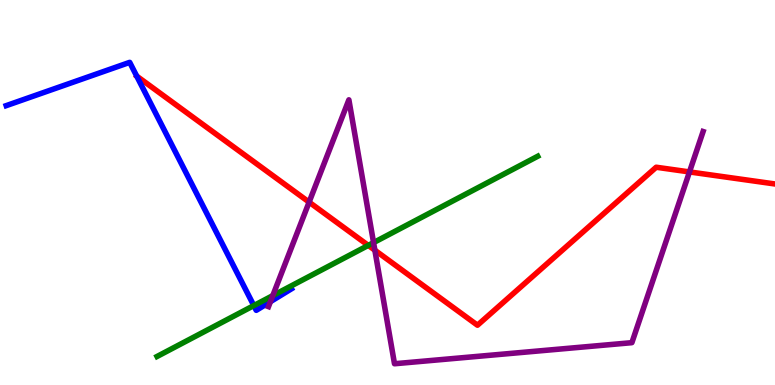[{'lines': ['blue', 'red'], 'intersections': []}, {'lines': ['green', 'red'], 'intersections': [{'x': 4.75, 'y': 3.63}]}, {'lines': ['purple', 'red'], 'intersections': [{'x': 3.99, 'y': 4.75}, {'x': 4.84, 'y': 3.5}, {'x': 8.9, 'y': 5.53}]}, {'lines': ['blue', 'green'], 'intersections': [{'x': 3.28, 'y': 2.06}]}, {'lines': ['blue', 'purple'], 'intersections': [{'x': 3.49, 'y': 2.16}]}, {'lines': ['green', 'purple'], 'intersections': [{'x': 3.52, 'y': 2.32}, {'x': 4.82, 'y': 3.7}]}]